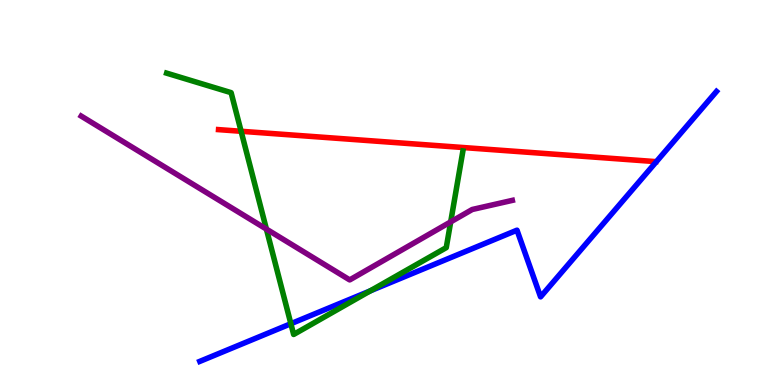[{'lines': ['blue', 'red'], 'intersections': []}, {'lines': ['green', 'red'], 'intersections': [{'x': 3.11, 'y': 6.59}]}, {'lines': ['purple', 'red'], 'intersections': []}, {'lines': ['blue', 'green'], 'intersections': [{'x': 3.75, 'y': 1.59}, {'x': 4.78, 'y': 2.44}]}, {'lines': ['blue', 'purple'], 'intersections': []}, {'lines': ['green', 'purple'], 'intersections': [{'x': 3.44, 'y': 4.05}, {'x': 5.82, 'y': 4.24}]}]